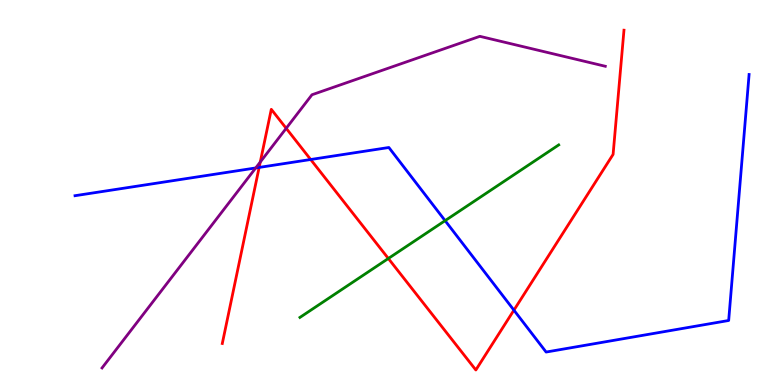[{'lines': ['blue', 'red'], 'intersections': [{'x': 3.34, 'y': 5.65}, {'x': 4.01, 'y': 5.86}, {'x': 6.63, 'y': 1.94}]}, {'lines': ['green', 'red'], 'intersections': [{'x': 5.01, 'y': 3.29}]}, {'lines': ['purple', 'red'], 'intersections': [{'x': 3.36, 'y': 5.79}, {'x': 3.69, 'y': 6.67}]}, {'lines': ['blue', 'green'], 'intersections': [{'x': 5.74, 'y': 4.27}]}, {'lines': ['blue', 'purple'], 'intersections': [{'x': 3.3, 'y': 5.64}]}, {'lines': ['green', 'purple'], 'intersections': []}]